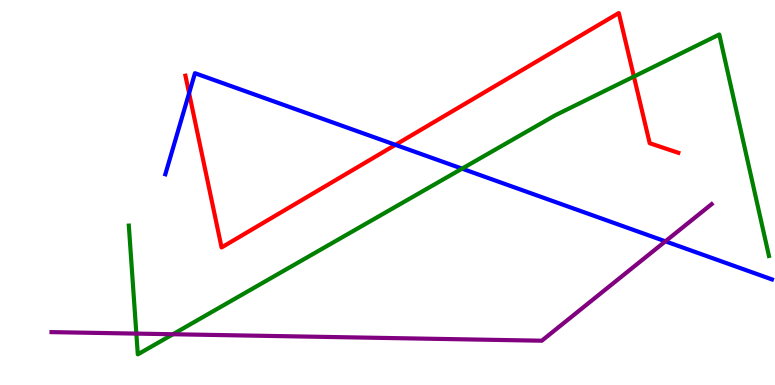[{'lines': ['blue', 'red'], 'intersections': [{'x': 2.44, 'y': 7.58}, {'x': 5.1, 'y': 6.24}]}, {'lines': ['green', 'red'], 'intersections': [{'x': 8.18, 'y': 8.01}]}, {'lines': ['purple', 'red'], 'intersections': []}, {'lines': ['blue', 'green'], 'intersections': [{'x': 5.96, 'y': 5.62}]}, {'lines': ['blue', 'purple'], 'intersections': [{'x': 8.59, 'y': 3.73}]}, {'lines': ['green', 'purple'], 'intersections': [{'x': 1.76, 'y': 1.33}, {'x': 2.23, 'y': 1.32}]}]